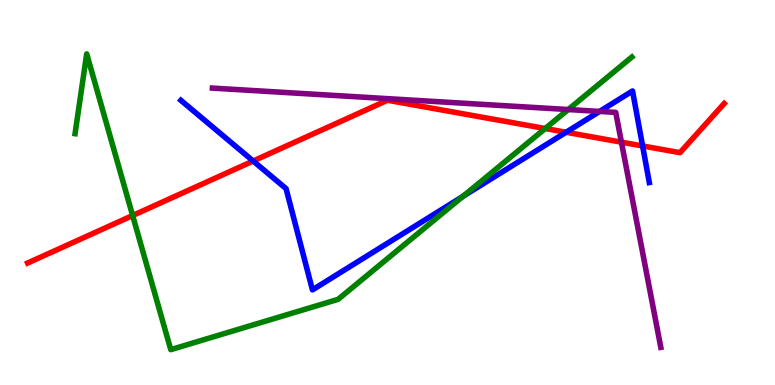[{'lines': ['blue', 'red'], 'intersections': [{'x': 3.27, 'y': 5.82}, {'x': 7.3, 'y': 6.56}, {'x': 8.29, 'y': 6.21}]}, {'lines': ['green', 'red'], 'intersections': [{'x': 1.71, 'y': 4.4}, {'x': 7.03, 'y': 6.66}]}, {'lines': ['purple', 'red'], 'intersections': [{'x': 8.02, 'y': 6.31}]}, {'lines': ['blue', 'green'], 'intersections': [{'x': 5.97, 'y': 4.9}]}, {'lines': ['blue', 'purple'], 'intersections': [{'x': 7.74, 'y': 7.11}]}, {'lines': ['green', 'purple'], 'intersections': [{'x': 7.33, 'y': 7.15}]}]